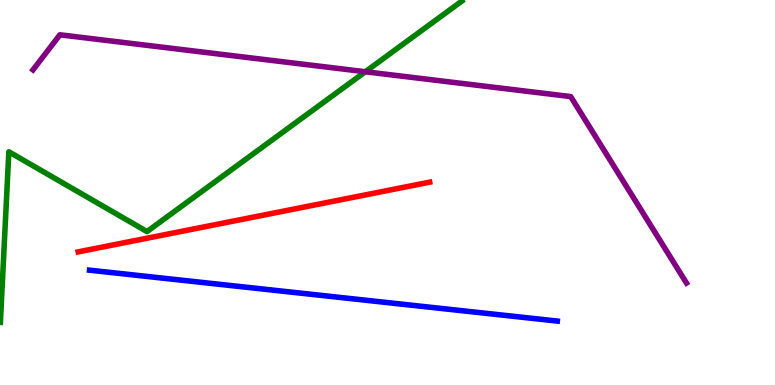[{'lines': ['blue', 'red'], 'intersections': []}, {'lines': ['green', 'red'], 'intersections': []}, {'lines': ['purple', 'red'], 'intersections': []}, {'lines': ['blue', 'green'], 'intersections': []}, {'lines': ['blue', 'purple'], 'intersections': []}, {'lines': ['green', 'purple'], 'intersections': [{'x': 4.71, 'y': 8.14}]}]